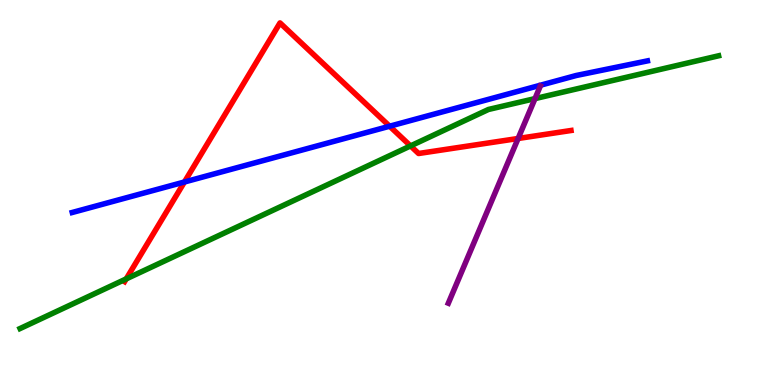[{'lines': ['blue', 'red'], 'intersections': [{'x': 2.38, 'y': 5.27}, {'x': 5.03, 'y': 6.72}]}, {'lines': ['green', 'red'], 'intersections': [{'x': 1.63, 'y': 2.76}, {'x': 5.3, 'y': 6.21}]}, {'lines': ['purple', 'red'], 'intersections': [{'x': 6.69, 'y': 6.4}]}, {'lines': ['blue', 'green'], 'intersections': []}, {'lines': ['blue', 'purple'], 'intersections': []}, {'lines': ['green', 'purple'], 'intersections': [{'x': 6.9, 'y': 7.44}]}]